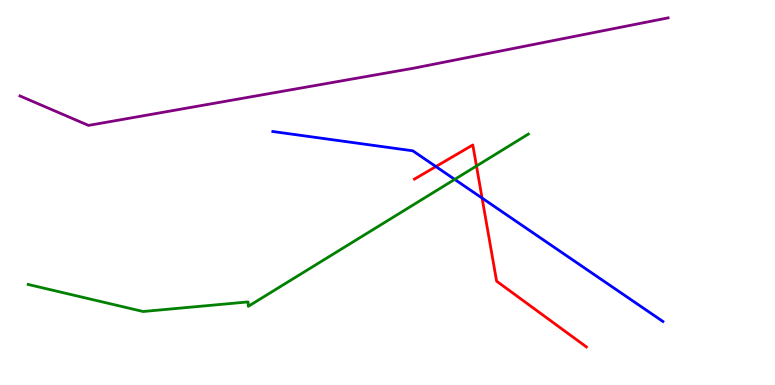[{'lines': ['blue', 'red'], 'intersections': [{'x': 5.62, 'y': 5.67}, {'x': 6.22, 'y': 4.86}]}, {'lines': ['green', 'red'], 'intersections': [{'x': 6.15, 'y': 5.69}]}, {'lines': ['purple', 'red'], 'intersections': []}, {'lines': ['blue', 'green'], 'intersections': [{'x': 5.87, 'y': 5.34}]}, {'lines': ['blue', 'purple'], 'intersections': []}, {'lines': ['green', 'purple'], 'intersections': []}]